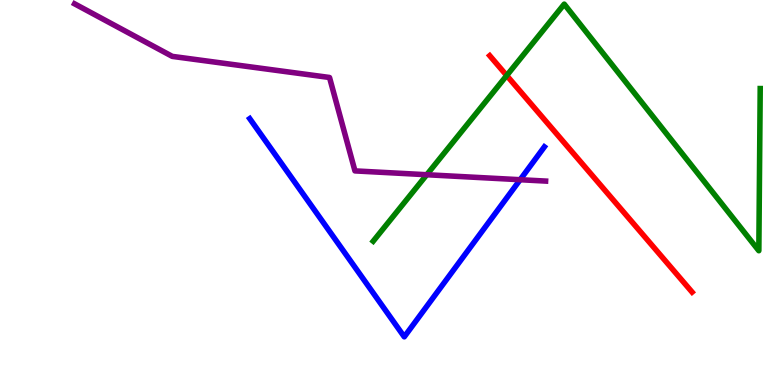[{'lines': ['blue', 'red'], 'intersections': []}, {'lines': ['green', 'red'], 'intersections': [{'x': 6.54, 'y': 8.04}]}, {'lines': ['purple', 'red'], 'intersections': []}, {'lines': ['blue', 'green'], 'intersections': []}, {'lines': ['blue', 'purple'], 'intersections': [{'x': 6.71, 'y': 5.33}]}, {'lines': ['green', 'purple'], 'intersections': [{'x': 5.51, 'y': 5.46}]}]